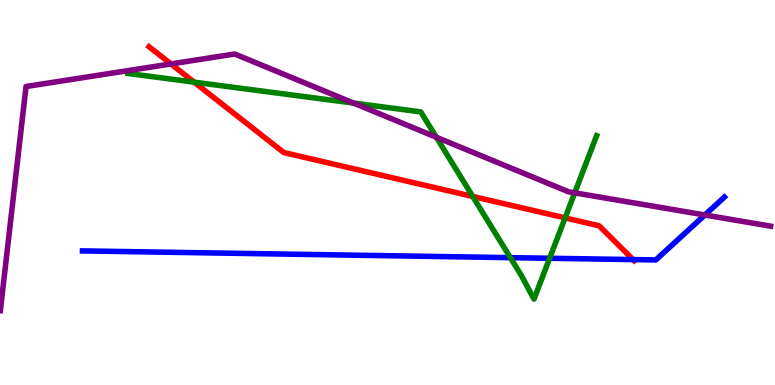[{'lines': ['blue', 'red'], 'intersections': [{'x': 8.17, 'y': 3.26}]}, {'lines': ['green', 'red'], 'intersections': [{'x': 2.51, 'y': 7.87}, {'x': 6.1, 'y': 4.9}, {'x': 7.29, 'y': 4.34}]}, {'lines': ['purple', 'red'], 'intersections': [{'x': 2.21, 'y': 8.34}]}, {'lines': ['blue', 'green'], 'intersections': [{'x': 6.59, 'y': 3.31}, {'x': 7.09, 'y': 3.29}]}, {'lines': ['blue', 'purple'], 'intersections': [{'x': 9.1, 'y': 4.42}]}, {'lines': ['green', 'purple'], 'intersections': [{'x': 4.56, 'y': 7.32}, {'x': 5.63, 'y': 6.44}, {'x': 7.42, 'y': 4.99}]}]